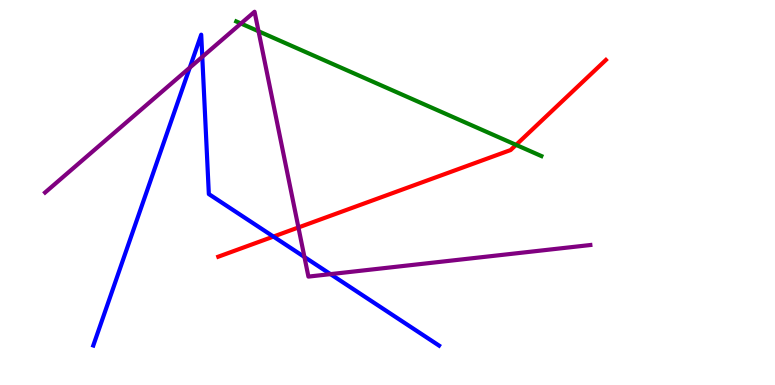[{'lines': ['blue', 'red'], 'intersections': [{'x': 3.53, 'y': 3.86}]}, {'lines': ['green', 'red'], 'intersections': [{'x': 6.66, 'y': 6.24}]}, {'lines': ['purple', 'red'], 'intersections': [{'x': 3.85, 'y': 4.09}]}, {'lines': ['blue', 'green'], 'intersections': []}, {'lines': ['blue', 'purple'], 'intersections': [{'x': 2.45, 'y': 8.24}, {'x': 2.61, 'y': 8.52}, {'x': 3.93, 'y': 3.33}, {'x': 4.26, 'y': 2.88}]}, {'lines': ['green', 'purple'], 'intersections': [{'x': 3.11, 'y': 9.39}, {'x': 3.34, 'y': 9.19}]}]